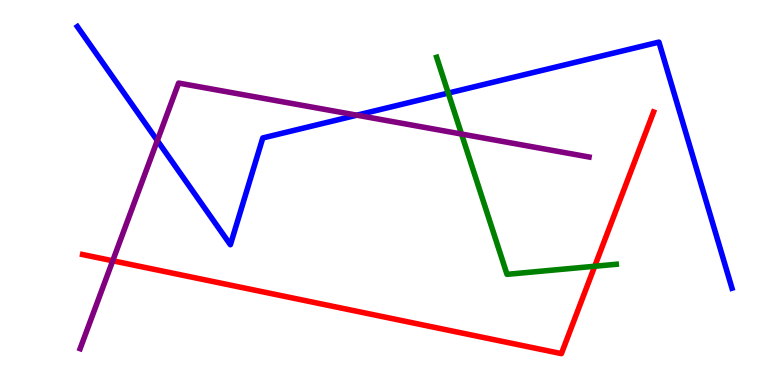[{'lines': ['blue', 'red'], 'intersections': []}, {'lines': ['green', 'red'], 'intersections': [{'x': 7.67, 'y': 3.08}]}, {'lines': ['purple', 'red'], 'intersections': [{'x': 1.45, 'y': 3.23}]}, {'lines': ['blue', 'green'], 'intersections': [{'x': 5.78, 'y': 7.58}]}, {'lines': ['blue', 'purple'], 'intersections': [{'x': 2.03, 'y': 6.35}, {'x': 4.6, 'y': 7.01}]}, {'lines': ['green', 'purple'], 'intersections': [{'x': 5.96, 'y': 6.52}]}]